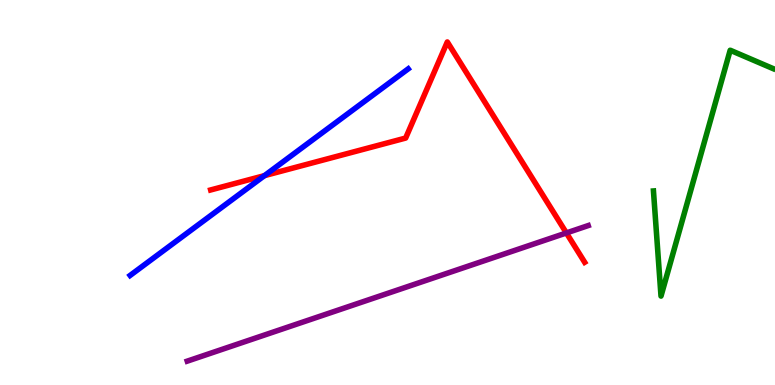[{'lines': ['blue', 'red'], 'intersections': [{'x': 3.41, 'y': 5.44}]}, {'lines': ['green', 'red'], 'intersections': []}, {'lines': ['purple', 'red'], 'intersections': [{'x': 7.31, 'y': 3.95}]}, {'lines': ['blue', 'green'], 'intersections': []}, {'lines': ['blue', 'purple'], 'intersections': []}, {'lines': ['green', 'purple'], 'intersections': []}]